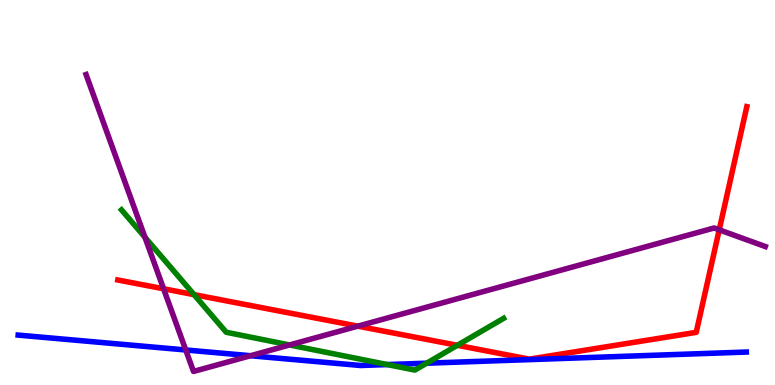[{'lines': ['blue', 'red'], 'intersections': []}, {'lines': ['green', 'red'], 'intersections': [{'x': 2.5, 'y': 2.35}, {'x': 5.9, 'y': 1.03}]}, {'lines': ['purple', 'red'], 'intersections': [{'x': 2.11, 'y': 2.5}, {'x': 4.62, 'y': 1.53}, {'x': 9.28, 'y': 4.03}]}, {'lines': ['blue', 'green'], 'intersections': [{'x': 5.0, 'y': 0.531}, {'x': 5.51, 'y': 0.566}]}, {'lines': ['blue', 'purple'], 'intersections': [{'x': 2.4, 'y': 0.91}, {'x': 3.23, 'y': 0.76}]}, {'lines': ['green', 'purple'], 'intersections': [{'x': 1.87, 'y': 3.84}, {'x': 3.74, 'y': 1.04}]}]